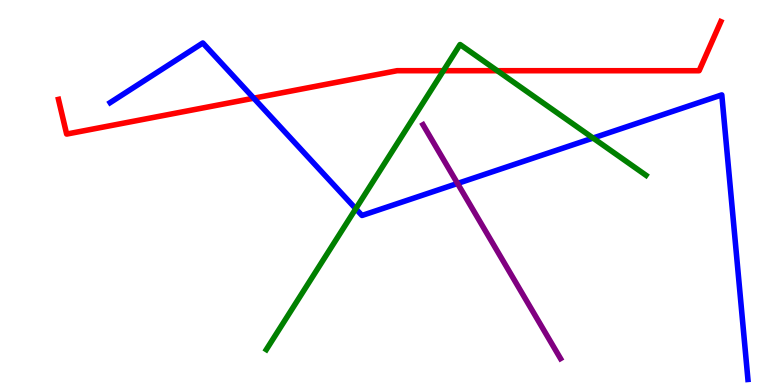[{'lines': ['blue', 'red'], 'intersections': [{'x': 3.27, 'y': 7.45}]}, {'lines': ['green', 'red'], 'intersections': [{'x': 5.72, 'y': 8.16}, {'x': 6.42, 'y': 8.16}]}, {'lines': ['purple', 'red'], 'intersections': []}, {'lines': ['blue', 'green'], 'intersections': [{'x': 4.59, 'y': 4.58}, {'x': 7.65, 'y': 6.41}]}, {'lines': ['blue', 'purple'], 'intersections': [{'x': 5.9, 'y': 5.23}]}, {'lines': ['green', 'purple'], 'intersections': []}]